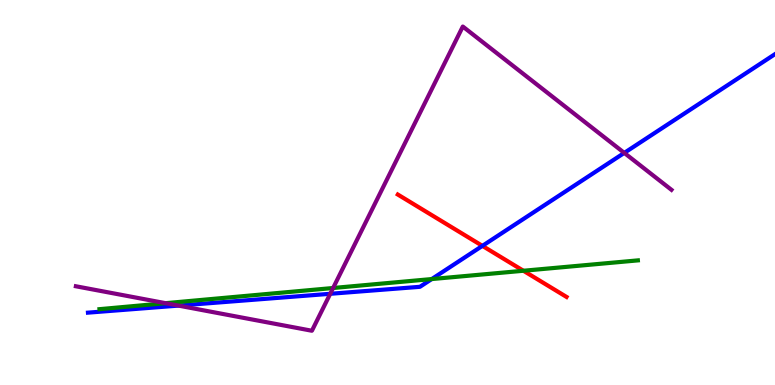[{'lines': ['blue', 'red'], 'intersections': [{'x': 6.22, 'y': 3.61}]}, {'lines': ['green', 'red'], 'intersections': [{'x': 6.75, 'y': 2.97}]}, {'lines': ['purple', 'red'], 'intersections': []}, {'lines': ['blue', 'green'], 'intersections': [{'x': 5.57, 'y': 2.75}]}, {'lines': ['blue', 'purple'], 'intersections': [{'x': 2.3, 'y': 2.06}, {'x': 4.26, 'y': 2.37}, {'x': 8.06, 'y': 6.03}]}, {'lines': ['green', 'purple'], 'intersections': [{'x': 2.14, 'y': 2.13}, {'x': 4.3, 'y': 2.52}]}]